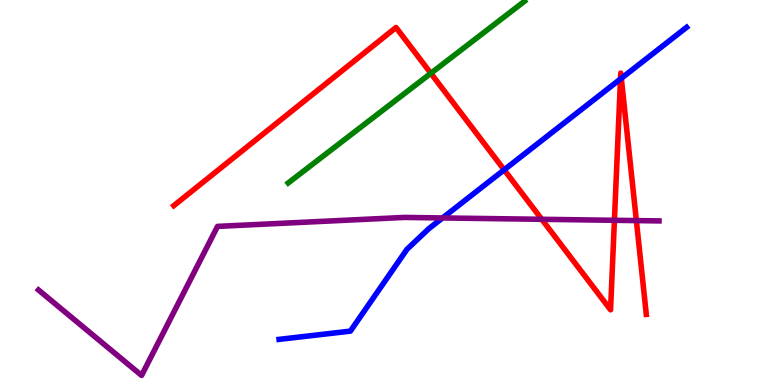[{'lines': ['blue', 'red'], 'intersections': [{'x': 6.51, 'y': 5.59}, {'x': 8.01, 'y': 7.95}, {'x': 8.02, 'y': 7.97}]}, {'lines': ['green', 'red'], 'intersections': [{'x': 5.56, 'y': 8.1}]}, {'lines': ['purple', 'red'], 'intersections': [{'x': 6.99, 'y': 4.3}, {'x': 7.93, 'y': 4.28}, {'x': 8.21, 'y': 4.27}]}, {'lines': ['blue', 'green'], 'intersections': []}, {'lines': ['blue', 'purple'], 'intersections': [{'x': 5.71, 'y': 4.34}]}, {'lines': ['green', 'purple'], 'intersections': []}]